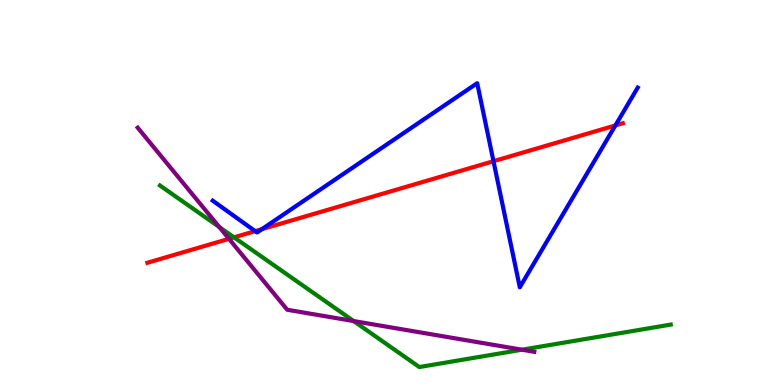[{'lines': ['blue', 'red'], 'intersections': [{'x': 3.29, 'y': 4.0}, {'x': 3.38, 'y': 4.05}, {'x': 6.37, 'y': 5.81}, {'x': 7.94, 'y': 6.74}]}, {'lines': ['green', 'red'], 'intersections': [{'x': 3.02, 'y': 3.84}]}, {'lines': ['purple', 'red'], 'intersections': [{'x': 2.95, 'y': 3.8}]}, {'lines': ['blue', 'green'], 'intersections': []}, {'lines': ['blue', 'purple'], 'intersections': []}, {'lines': ['green', 'purple'], 'intersections': [{'x': 2.83, 'y': 4.1}, {'x': 4.56, 'y': 1.66}, {'x': 6.73, 'y': 0.917}]}]